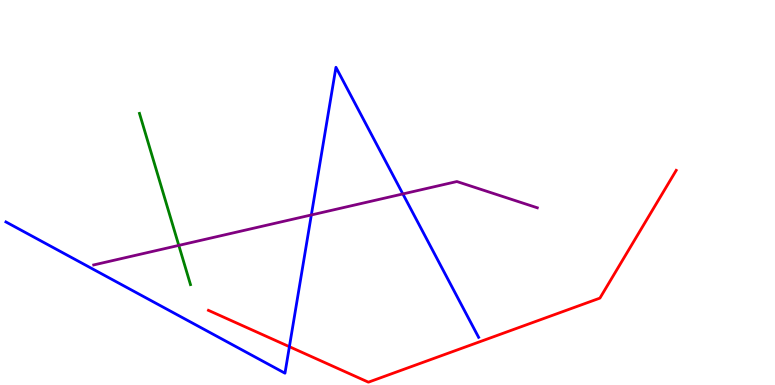[{'lines': ['blue', 'red'], 'intersections': [{'x': 3.73, 'y': 0.995}]}, {'lines': ['green', 'red'], 'intersections': []}, {'lines': ['purple', 'red'], 'intersections': []}, {'lines': ['blue', 'green'], 'intersections': []}, {'lines': ['blue', 'purple'], 'intersections': [{'x': 4.02, 'y': 4.42}, {'x': 5.2, 'y': 4.96}]}, {'lines': ['green', 'purple'], 'intersections': [{'x': 2.31, 'y': 3.63}]}]